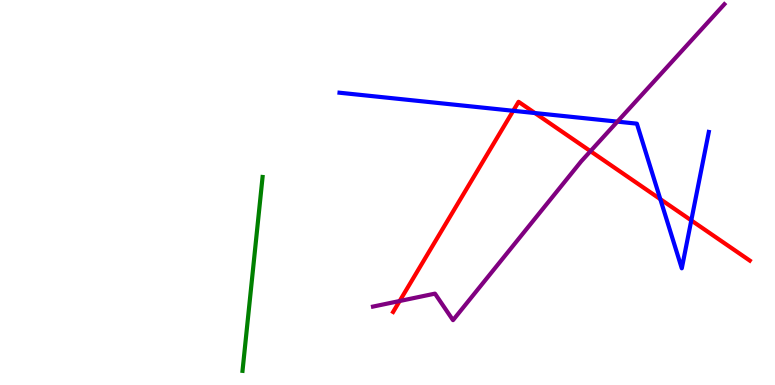[{'lines': ['blue', 'red'], 'intersections': [{'x': 6.62, 'y': 7.12}, {'x': 6.9, 'y': 7.06}, {'x': 8.52, 'y': 4.83}, {'x': 8.92, 'y': 4.27}]}, {'lines': ['green', 'red'], 'intersections': []}, {'lines': ['purple', 'red'], 'intersections': [{'x': 5.16, 'y': 2.18}, {'x': 7.62, 'y': 6.07}]}, {'lines': ['blue', 'green'], 'intersections': []}, {'lines': ['blue', 'purple'], 'intersections': [{'x': 7.97, 'y': 6.84}]}, {'lines': ['green', 'purple'], 'intersections': []}]